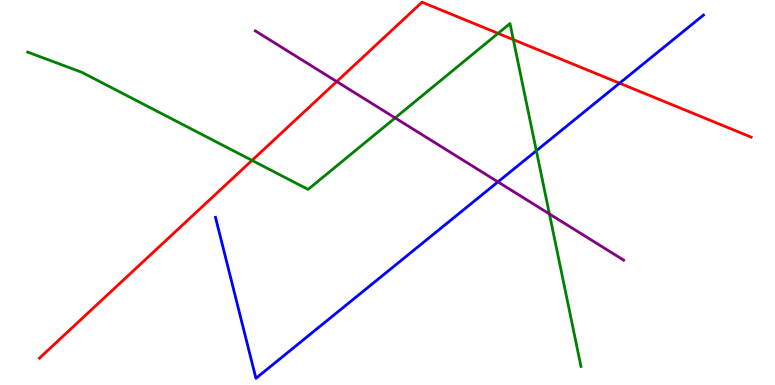[{'lines': ['blue', 'red'], 'intersections': [{'x': 7.99, 'y': 7.84}]}, {'lines': ['green', 'red'], 'intersections': [{'x': 3.25, 'y': 5.83}, {'x': 6.43, 'y': 9.13}, {'x': 6.62, 'y': 8.97}]}, {'lines': ['purple', 'red'], 'intersections': [{'x': 4.34, 'y': 7.88}]}, {'lines': ['blue', 'green'], 'intersections': [{'x': 6.92, 'y': 6.08}]}, {'lines': ['blue', 'purple'], 'intersections': [{'x': 6.43, 'y': 5.28}]}, {'lines': ['green', 'purple'], 'intersections': [{'x': 5.1, 'y': 6.94}, {'x': 7.09, 'y': 4.44}]}]